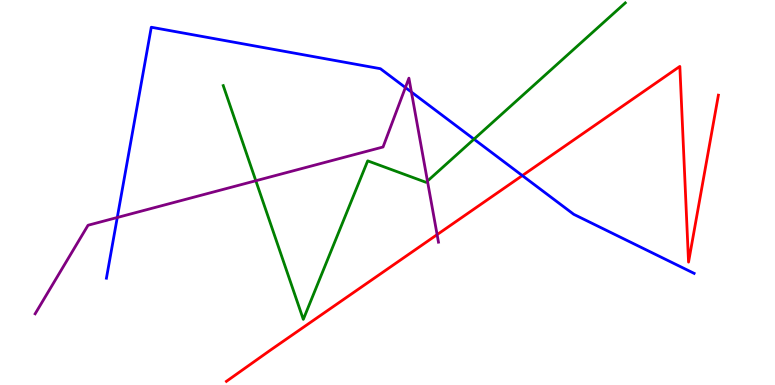[{'lines': ['blue', 'red'], 'intersections': [{'x': 6.74, 'y': 5.44}]}, {'lines': ['green', 'red'], 'intersections': []}, {'lines': ['purple', 'red'], 'intersections': [{'x': 5.64, 'y': 3.91}]}, {'lines': ['blue', 'green'], 'intersections': [{'x': 6.12, 'y': 6.39}]}, {'lines': ['blue', 'purple'], 'intersections': [{'x': 1.51, 'y': 4.35}, {'x': 5.23, 'y': 7.73}, {'x': 5.31, 'y': 7.61}]}, {'lines': ['green', 'purple'], 'intersections': [{'x': 3.3, 'y': 5.31}, {'x': 5.52, 'y': 5.3}]}]